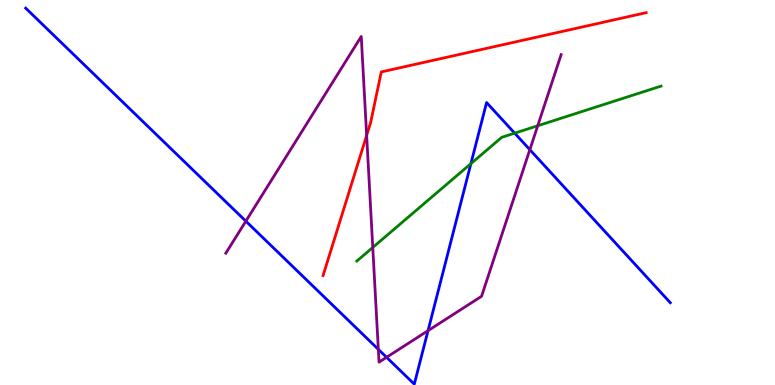[{'lines': ['blue', 'red'], 'intersections': []}, {'lines': ['green', 'red'], 'intersections': []}, {'lines': ['purple', 'red'], 'intersections': [{'x': 4.73, 'y': 6.48}]}, {'lines': ['blue', 'green'], 'intersections': [{'x': 6.08, 'y': 5.75}, {'x': 6.64, 'y': 6.54}]}, {'lines': ['blue', 'purple'], 'intersections': [{'x': 3.17, 'y': 4.26}, {'x': 4.88, 'y': 0.926}, {'x': 4.99, 'y': 0.719}, {'x': 5.52, 'y': 1.41}, {'x': 6.84, 'y': 6.11}]}, {'lines': ['green', 'purple'], 'intersections': [{'x': 4.81, 'y': 3.57}, {'x': 6.94, 'y': 6.73}]}]